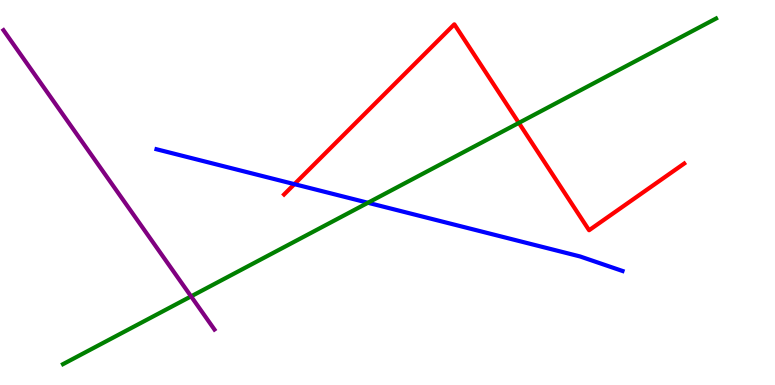[{'lines': ['blue', 'red'], 'intersections': [{'x': 3.8, 'y': 5.22}]}, {'lines': ['green', 'red'], 'intersections': [{'x': 6.69, 'y': 6.81}]}, {'lines': ['purple', 'red'], 'intersections': []}, {'lines': ['blue', 'green'], 'intersections': [{'x': 4.75, 'y': 4.73}]}, {'lines': ['blue', 'purple'], 'intersections': []}, {'lines': ['green', 'purple'], 'intersections': [{'x': 2.47, 'y': 2.3}]}]